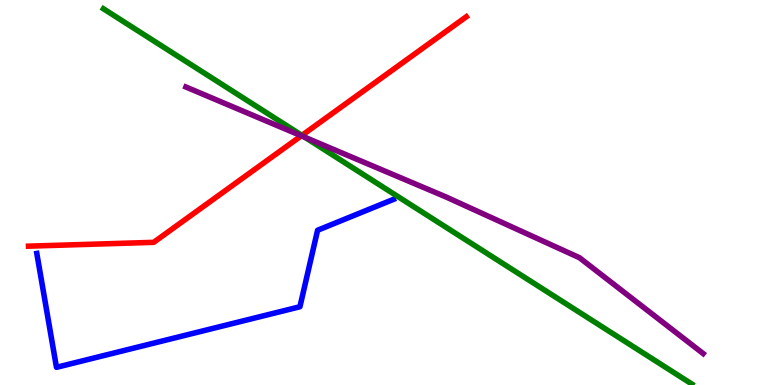[{'lines': ['blue', 'red'], 'intersections': []}, {'lines': ['green', 'red'], 'intersections': [{'x': 3.9, 'y': 6.48}]}, {'lines': ['purple', 'red'], 'intersections': [{'x': 3.89, 'y': 6.47}]}, {'lines': ['blue', 'green'], 'intersections': []}, {'lines': ['blue', 'purple'], 'intersections': []}, {'lines': ['green', 'purple'], 'intersections': [{'x': 3.94, 'y': 6.43}]}]